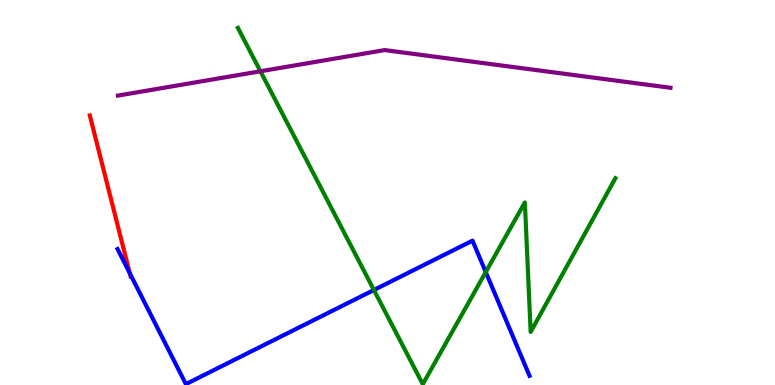[{'lines': ['blue', 'red'], 'intersections': [{'x': 1.67, 'y': 2.9}]}, {'lines': ['green', 'red'], 'intersections': []}, {'lines': ['purple', 'red'], 'intersections': []}, {'lines': ['blue', 'green'], 'intersections': [{'x': 4.82, 'y': 2.47}, {'x': 6.27, 'y': 2.93}]}, {'lines': ['blue', 'purple'], 'intersections': []}, {'lines': ['green', 'purple'], 'intersections': [{'x': 3.36, 'y': 8.15}]}]